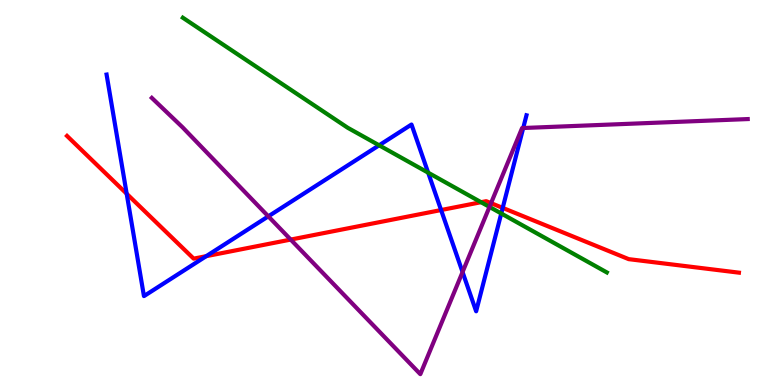[{'lines': ['blue', 'red'], 'intersections': [{'x': 1.63, 'y': 4.97}, {'x': 2.66, 'y': 3.35}, {'x': 5.69, 'y': 4.54}, {'x': 6.49, 'y': 4.6}]}, {'lines': ['green', 'red'], 'intersections': [{'x': 6.21, 'y': 4.75}]}, {'lines': ['purple', 'red'], 'intersections': [{'x': 3.75, 'y': 3.78}, {'x': 6.34, 'y': 4.72}]}, {'lines': ['blue', 'green'], 'intersections': [{'x': 4.89, 'y': 6.23}, {'x': 5.52, 'y': 5.51}, {'x': 6.47, 'y': 4.45}]}, {'lines': ['blue', 'purple'], 'intersections': [{'x': 3.46, 'y': 4.38}, {'x': 5.97, 'y': 2.93}, {'x': 6.75, 'y': 6.68}]}, {'lines': ['green', 'purple'], 'intersections': [{'x': 6.32, 'y': 4.63}]}]